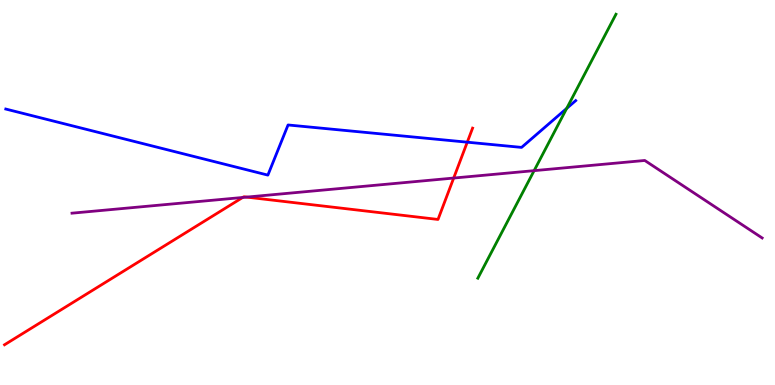[{'lines': ['blue', 'red'], 'intersections': [{'x': 6.03, 'y': 6.31}]}, {'lines': ['green', 'red'], 'intersections': []}, {'lines': ['purple', 'red'], 'intersections': [{'x': 3.13, 'y': 4.87}, {'x': 3.18, 'y': 4.88}, {'x': 5.85, 'y': 5.38}]}, {'lines': ['blue', 'green'], 'intersections': [{'x': 7.31, 'y': 7.18}]}, {'lines': ['blue', 'purple'], 'intersections': []}, {'lines': ['green', 'purple'], 'intersections': [{'x': 6.89, 'y': 5.57}]}]